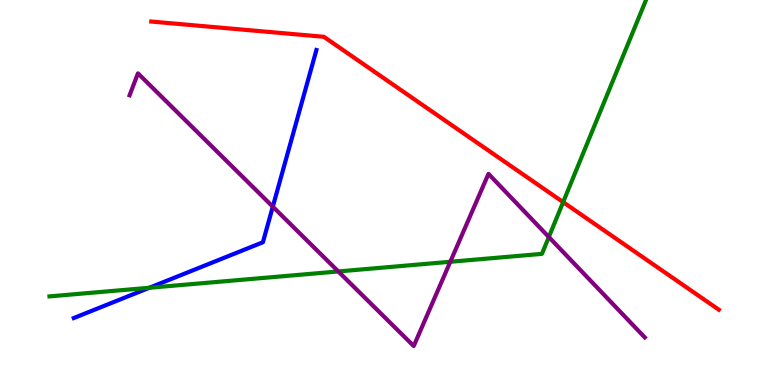[{'lines': ['blue', 'red'], 'intersections': []}, {'lines': ['green', 'red'], 'intersections': [{'x': 7.27, 'y': 4.75}]}, {'lines': ['purple', 'red'], 'intersections': []}, {'lines': ['blue', 'green'], 'intersections': [{'x': 1.93, 'y': 2.53}]}, {'lines': ['blue', 'purple'], 'intersections': [{'x': 3.52, 'y': 4.63}]}, {'lines': ['green', 'purple'], 'intersections': [{'x': 4.37, 'y': 2.95}, {'x': 5.81, 'y': 3.2}, {'x': 7.08, 'y': 3.84}]}]